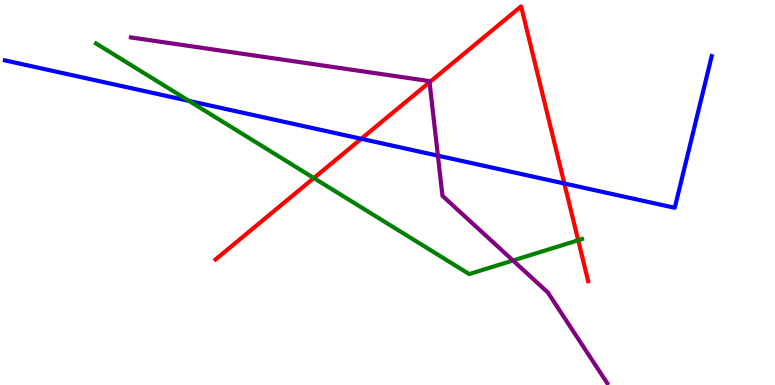[{'lines': ['blue', 'red'], 'intersections': [{'x': 4.66, 'y': 6.39}, {'x': 7.28, 'y': 5.23}]}, {'lines': ['green', 'red'], 'intersections': [{'x': 4.05, 'y': 5.38}, {'x': 7.46, 'y': 3.76}]}, {'lines': ['purple', 'red'], 'intersections': [{'x': 5.54, 'y': 7.86}]}, {'lines': ['blue', 'green'], 'intersections': [{'x': 2.44, 'y': 7.38}]}, {'lines': ['blue', 'purple'], 'intersections': [{'x': 5.65, 'y': 5.96}]}, {'lines': ['green', 'purple'], 'intersections': [{'x': 6.62, 'y': 3.23}]}]